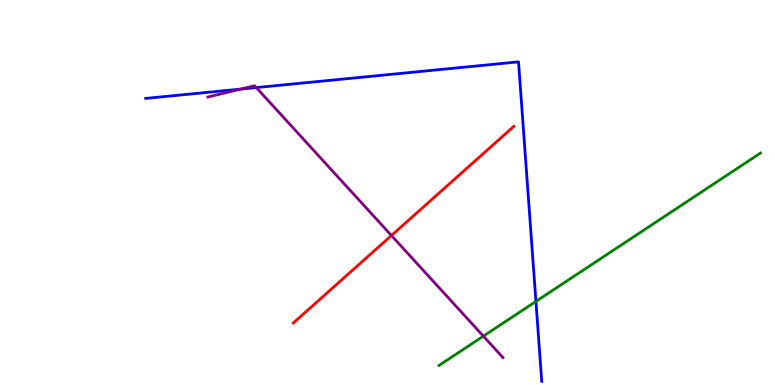[{'lines': ['blue', 'red'], 'intersections': []}, {'lines': ['green', 'red'], 'intersections': []}, {'lines': ['purple', 'red'], 'intersections': [{'x': 5.05, 'y': 3.88}]}, {'lines': ['blue', 'green'], 'intersections': [{'x': 6.92, 'y': 2.17}]}, {'lines': ['blue', 'purple'], 'intersections': [{'x': 3.11, 'y': 7.69}, {'x': 3.31, 'y': 7.73}]}, {'lines': ['green', 'purple'], 'intersections': [{'x': 6.24, 'y': 1.27}]}]